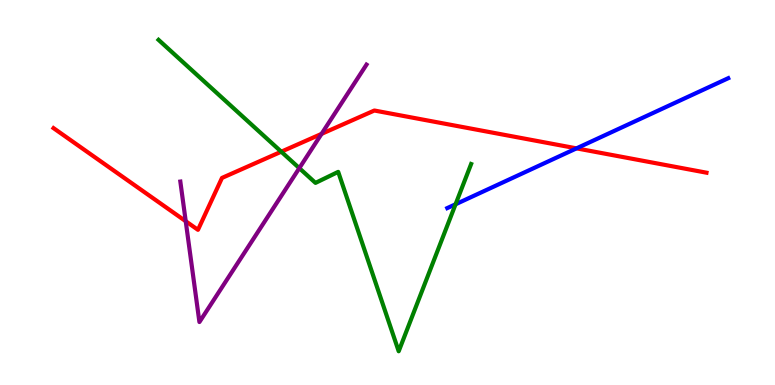[{'lines': ['blue', 'red'], 'intersections': [{'x': 7.44, 'y': 6.15}]}, {'lines': ['green', 'red'], 'intersections': [{'x': 3.63, 'y': 6.06}]}, {'lines': ['purple', 'red'], 'intersections': [{'x': 2.4, 'y': 4.25}, {'x': 4.15, 'y': 6.52}]}, {'lines': ['blue', 'green'], 'intersections': [{'x': 5.88, 'y': 4.69}]}, {'lines': ['blue', 'purple'], 'intersections': []}, {'lines': ['green', 'purple'], 'intersections': [{'x': 3.86, 'y': 5.63}]}]